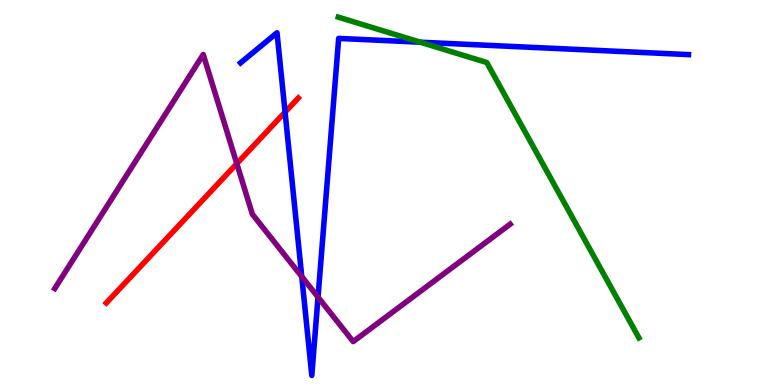[{'lines': ['blue', 'red'], 'intersections': [{'x': 3.68, 'y': 7.09}]}, {'lines': ['green', 'red'], 'intersections': []}, {'lines': ['purple', 'red'], 'intersections': [{'x': 3.06, 'y': 5.75}]}, {'lines': ['blue', 'green'], 'intersections': [{'x': 5.42, 'y': 8.9}]}, {'lines': ['blue', 'purple'], 'intersections': [{'x': 3.89, 'y': 2.82}, {'x': 4.1, 'y': 2.28}]}, {'lines': ['green', 'purple'], 'intersections': []}]